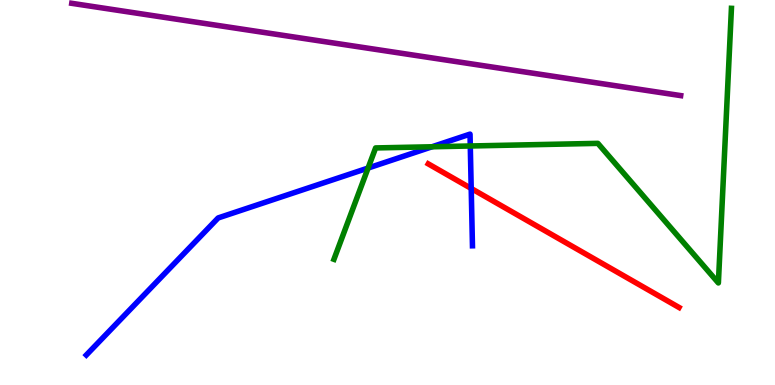[{'lines': ['blue', 'red'], 'intersections': [{'x': 6.08, 'y': 5.1}]}, {'lines': ['green', 'red'], 'intersections': []}, {'lines': ['purple', 'red'], 'intersections': []}, {'lines': ['blue', 'green'], 'intersections': [{'x': 4.75, 'y': 5.64}, {'x': 5.57, 'y': 6.19}, {'x': 6.07, 'y': 6.21}]}, {'lines': ['blue', 'purple'], 'intersections': []}, {'lines': ['green', 'purple'], 'intersections': []}]